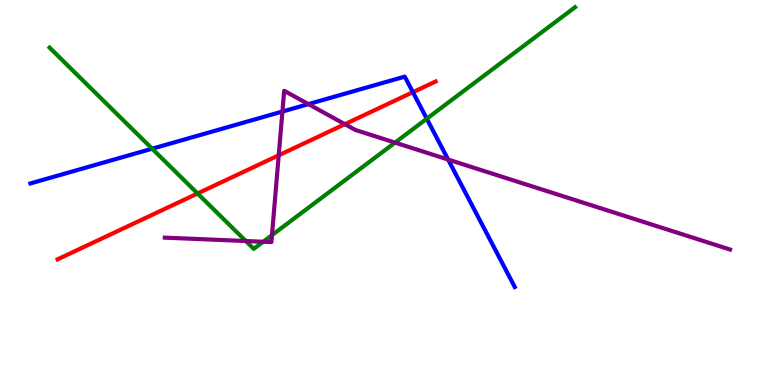[{'lines': ['blue', 'red'], 'intersections': [{'x': 5.33, 'y': 7.61}]}, {'lines': ['green', 'red'], 'intersections': [{'x': 2.55, 'y': 4.97}]}, {'lines': ['purple', 'red'], 'intersections': [{'x': 3.6, 'y': 5.97}, {'x': 4.45, 'y': 6.77}]}, {'lines': ['blue', 'green'], 'intersections': [{'x': 1.96, 'y': 6.14}, {'x': 5.51, 'y': 6.92}]}, {'lines': ['blue', 'purple'], 'intersections': [{'x': 3.64, 'y': 7.1}, {'x': 3.98, 'y': 7.3}, {'x': 5.78, 'y': 5.86}]}, {'lines': ['green', 'purple'], 'intersections': [{'x': 3.17, 'y': 3.74}, {'x': 3.4, 'y': 3.72}, {'x': 3.51, 'y': 3.89}, {'x': 5.1, 'y': 6.3}]}]